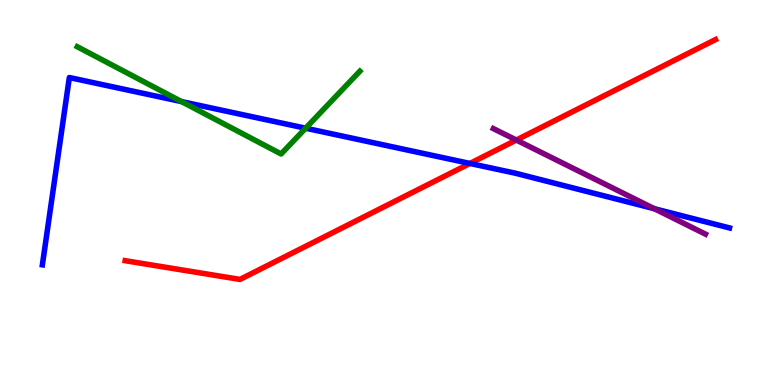[{'lines': ['blue', 'red'], 'intersections': [{'x': 6.06, 'y': 5.75}]}, {'lines': ['green', 'red'], 'intersections': []}, {'lines': ['purple', 'red'], 'intersections': [{'x': 6.66, 'y': 6.36}]}, {'lines': ['blue', 'green'], 'intersections': [{'x': 2.34, 'y': 7.36}, {'x': 3.94, 'y': 6.67}]}, {'lines': ['blue', 'purple'], 'intersections': [{'x': 8.44, 'y': 4.58}]}, {'lines': ['green', 'purple'], 'intersections': []}]